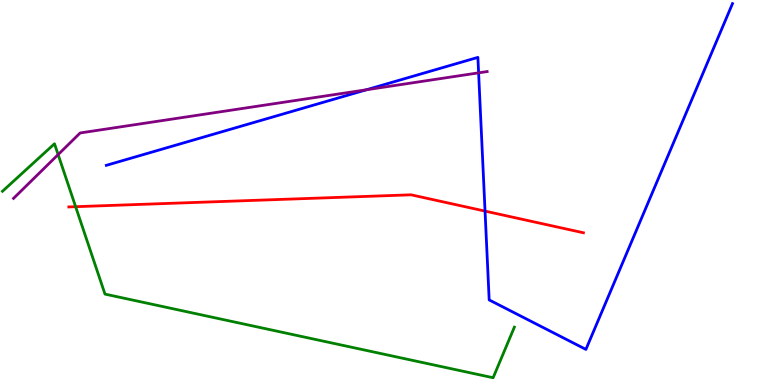[{'lines': ['blue', 'red'], 'intersections': [{'x': 6.26, 'y': 4.52}]}, {'lines': ['green', 'red'], 'intersections': [{'x': 0.976, 'y': 4.63}]}, {'lines': ['purple', 'red'], 'intersections': []}, {'lines': ['blue', 'green'], 'intersections': []}, {'lines': ['blue', 'purple'], 'intersections': [{'x': 4.73, 'y': 7.67}, {'x': 6.18, 'y': 8.11}]}, {'lines': ['green', 'purple'], 'intersections': [{'x': 0.75, 'y': 5.98}]}]